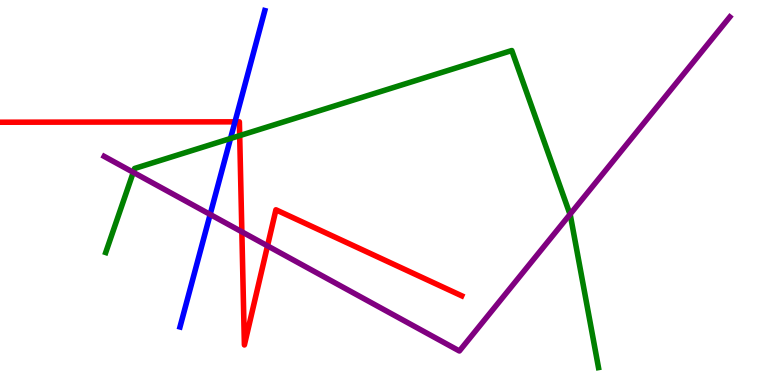[{'lines': ['blue', 'red'], 'intersections': [{'x': 3.03, 'y': 6.84}]}, {'lines': ['green', 'red'], 'intersections': [{'x': 3.09, 'y': 6.48}]}, {'lines': ['purple', 'red'], 'intersections': [{'x': 3.12, 'y': 3.98}, {'x': 3.45, 'y': 3.61}]}, {'lines': ['blue', 'green'], 'intersections': [{'x': 2.97, 'y': 6.4}]}, {'lines': ['blue', 'purple'], 'intersections': [{'x': 2.71, 'y': 4.43}]}, {'lines': ['green', 'purple'], 'intersections': [{'x': 1.72, 'y': 5.52}, {'x': 7.35, 'y': 4.43}]}]